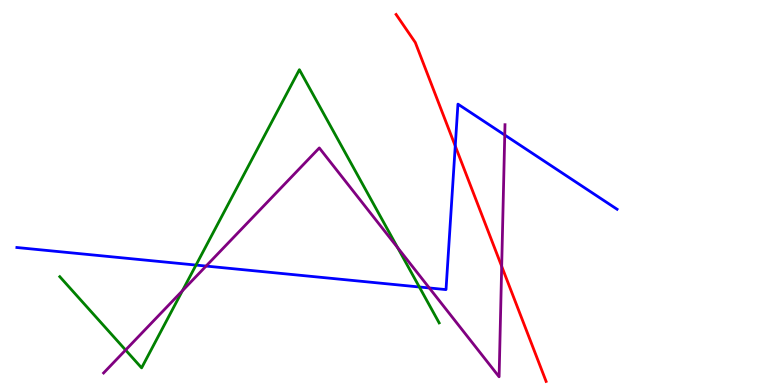[{'lines': ['blue', 'red'], 'intersections': [{'x': 5.87, 'y': 6.21}]}, {'lines': ['green', 'red'], 'intersections': []}, {'lines': ['purple', 'red'], 'intersections': [{'x': 6.47, 'y': 3.08}]}, {'lines': ['blue', 'green'], 'intersections': [{'x': 2.53, 'y': 3.11}, {'x': 5.41, 'y': 2.55}]}, {'lines': ['blue', 'purple'], 'intersections': [{'x': 2.66, 'y': 3.09}, {'x': 5.54, 'y': 2.52}, {'x': 6.51, 'y': 6.49}]}, {'lines': ['green', 'purple'], 'intersections': [{'x': 1.62, 'y': 0.908}, {'x': 2.35, 'y': 2.45}, {'x': 5.13, 'y': 3.57}]}]